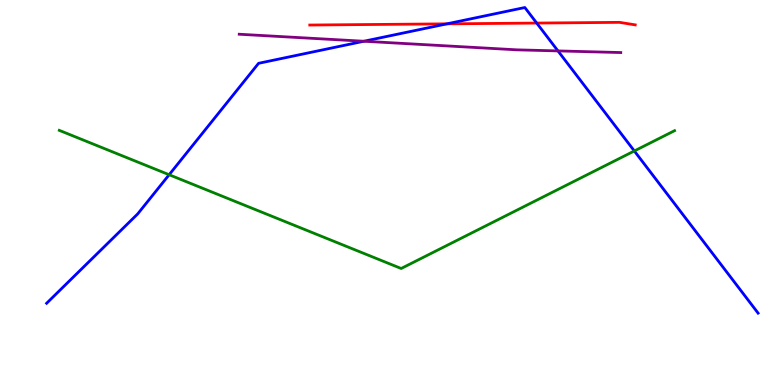[{'lines': ['blue', 'red'], 'intersections': [{'x': 5.77, 'y': 9.38}, {'x': 6.93, 'y': 9.4}]}, {'lines': ['green', 'red'], 'intersections': []}, {'lines': ['purple', 'red'], 'intersections': []}, {'lines': ['blue', 'green'], 'intersections': [{'x': 2.18, 'y': 5.46}, {'x': 8.18, 'y': 6.08}]}, {'lines': ['blue', 'purple'], 'intersections': [{'x': 4.7, 'y': 8.93}, {'x': 7.2, 'y': 8.68}]}, {'lines': ['green', 'purple'], 'intersections': []}]